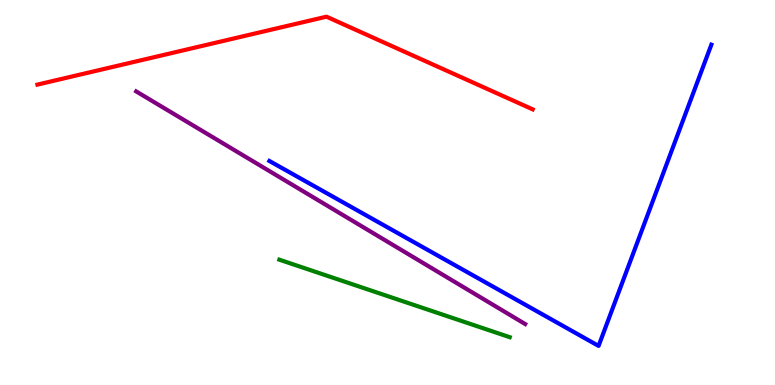[{'lines': ['blue', 'red'], 'intersections': []}, {'lines': ['green', 'red'], 'intersections': []}, {'lines': ['purple', 'red'], 'intersections': []}, {'lines': ['blue', 'green'], 'intersections': []}, {'lines': ['blue', 'purple'], 'intersections': []}, {'lines': ['green', 'purple'], 'intersections': []}]